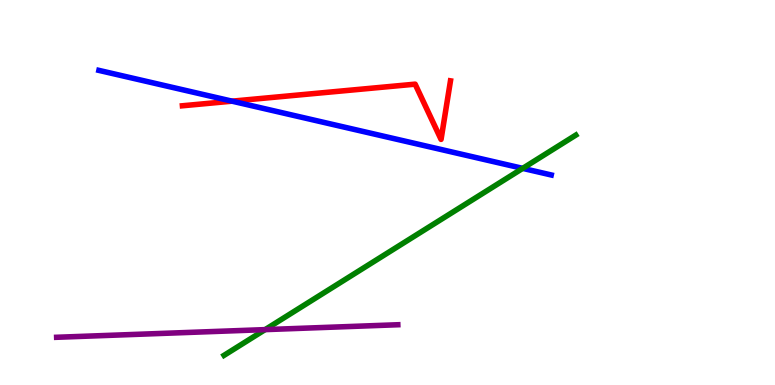[{'lines': ['blue', 'red'], 'intersections': [{'x': 2.99, 'y': 7.37}]}, {'lines': ['green', 'red'], 'intersections': []}, {'lines': ['purple', 'red'], 'intersections': []}, {'lines': ['blue', 'green'], 'intersections': [{'x': 6.74, 'y': 5.63}]}, {'lines': ['blue', 'purple'], 'intersections': []}, {'lines': ['green', 'purple'], 'intersections': [{'x': 3.42, 'y': 1.44}]}]